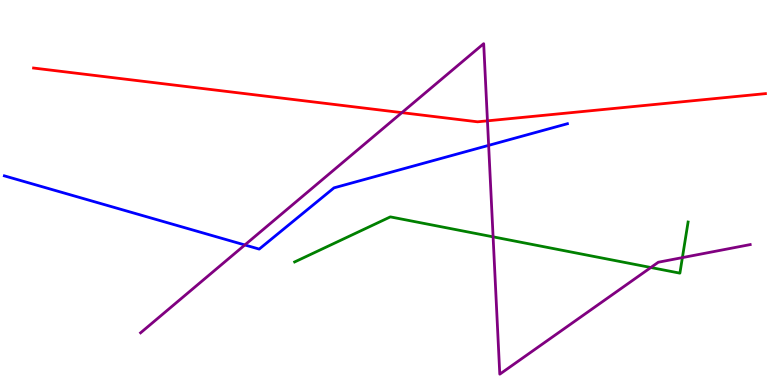[{'lines': ['blue', 'red'], 'intersections': []}, {'lines': ['green', 'red'], 'intersections': []}, {'lines': ['purple', 'red'], 'intersections': [{'x': 5.19, 'y': 7.07}, {'x': 6.29, 'y': 6.86}]}, {'lines': ['blue', 'green'], 'intersections': []}, {'lines': ['blue', 'purple'], 'intersections': [{'x': 3.16, 'y': 3.64}, {'x': 6.31, 'y': 6.22}]}, {'lines': ['green', 'purple'], 'intersections': [{'x': 6.36, 'y': 3.85}, {'x': 8.4, 'y': 3.05}, {'x': 8.81, 'y': 3.31}]}]